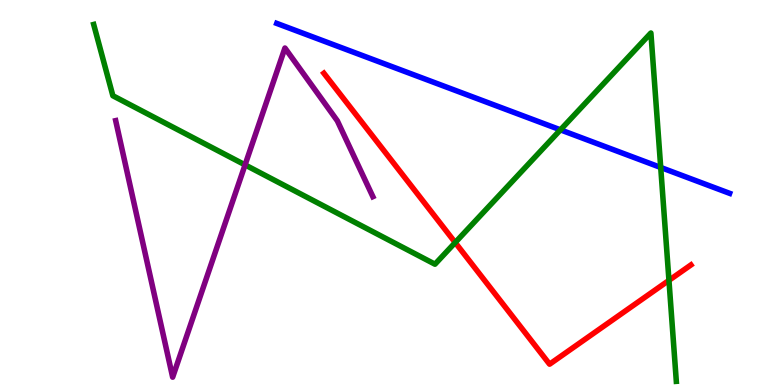[{'lines': ['blue', 'red'], 'intersections': []}, {'lines': ['green', 'red'], 'intersections': [{'x': 5.87, 'y': 3.7}, {'x': 8.63, 'y': 2.72}]}, {'lines': ['purple', 'red'], 'intersections': []}, {'lines': ['blue', 'green'], 'intersections': [{'x': 7.23, 'y': 6.63}, {'x': 8.53, 'y': 5.65}]}, {'lines': ['blue', 'purple'], 'intersections': []}, {'lines': ['green', 'purple'], 'intersections': [{'x': 3.16, 'y': 5.72}]}]